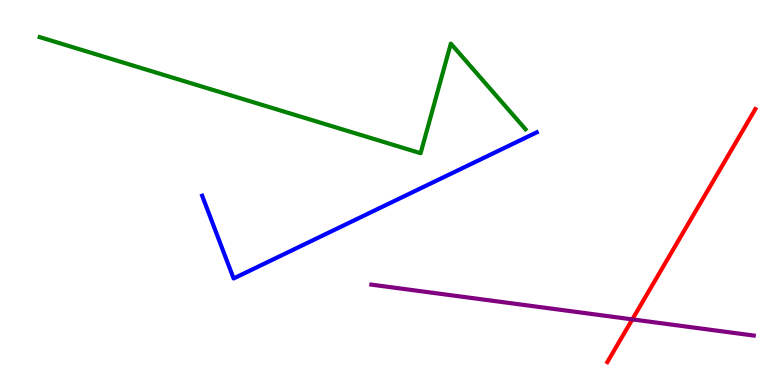[{'lines': ['blue', 'red'], 'intersections': []}, {'lines': ['green', 'red'], 'intersections': []}, {'lines': ['purple', 'red'], 'intersections': [{'x': 8.16, 'y': 1.7}]}, {'lines': ['blue', 'green'], 'intersections': []}, {'lines': ['blue', 'purple'], 'intersections': []}, {'lines': ['green', 'purple'], 'intersections': []}]